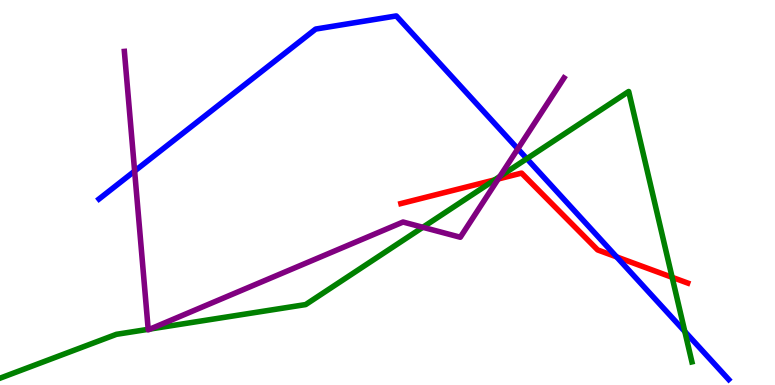[{'lines': ['blue', 'red'], 'intersections': [{'x': 7.96, 'y': 3.33}]}, {'lines': ['green', 'red'], 'intersections': [{'x': 6.38, 'y': 5.33}, {'x': 8.67, 'y': 2.8}]}, {'lines': ['purple', 'red'], 'intersections': [{'x': 6.43, 'y': 5.35}]}, {'lines': ['blue', 'green'], 'intersections': [{'x': 6.8, 'y': 5.88}, {'x': 8.84, 'y': 1.39}]}, {'lines': ['blue', 'purple'], 'intersections': [{'x': 1.74, 'y': 5.56}, {'x': 6.68, 'y': 6.13}]}, {'lines': ['green', 'purple'], 'intersections': [{'x': 1.91, 'y': 1.45}, {'x': 1.94, 'y': 1.45}, {'x': 5.46, 'y': 4.1}, {'x': 6.45, 'y': 5.42}]}]